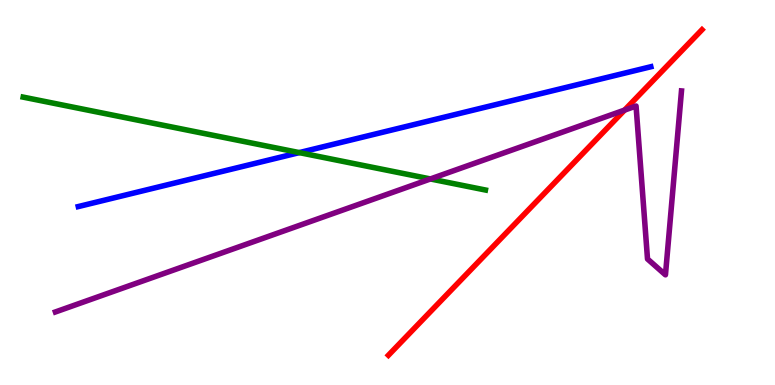[{'lines': ['blue', 'red'], 'intersections': []}, {'lines': ['green', 'red'], 'intersections': []}, {'lines': ['purple', 'red'], 'intersections': [{'x': 8.06, 'y': 7.14}]}, {'lines': ['blue', 'green'], 'intersections': [{'x': 3.86, 'y': 6.04}]}, {'lines': ['blue', 'purple'], 'intersections': []}, {'lines': ['green', 'purple'], 'intersections': [{'x': 5.55, 'y': 5.35}]}]